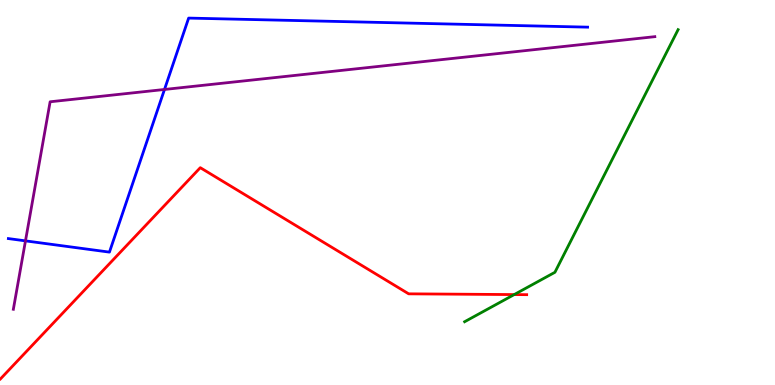[{'lines': ['blue', 'red'], 'intersections': []}, {'lines': ['green', 'red'], 'intersections': [{'x': 6.63, 'y': 2.35}]}, {'lines': ['purple', 'red'], 'intersections': []}, {'lines': ['blue', 'green'], 'intersections': []}, {'lines': ['blue', 'purple'], 'intersections': [{'x': 0.329, 'y': 3.74}, {'x': 2.12, 'y': 7.68}]}, {'lines': ['green', 'purple'], 'intersections': []}]